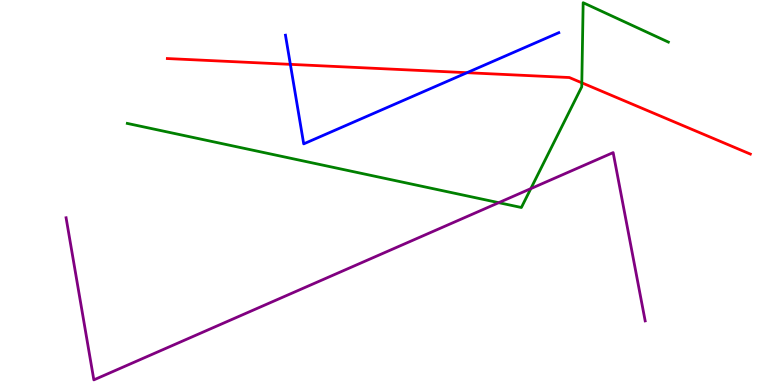[{'lines': ['blue', 'red'], 'intersections': [{'x': 3.75, 'y': 8.33}, {'x': 6.03, 'y': 8.11}]}, {'lines': ['green', 'red'], 'intersections': [{'x': 7.51, 'y': 7.85}]}, {'lines': ['purple', 'red'], 'intersections': []}, {'lines': ['blue', 'green'], 'intersections': []}, {'lines': ['blue', 'purple'], 'intersections': []}, {'lines': ['green', 'purple'], 'intersections': [{'x': 6.44, 'y': 4.74}, {'x': 6.85, 'y': 5.1}]}]